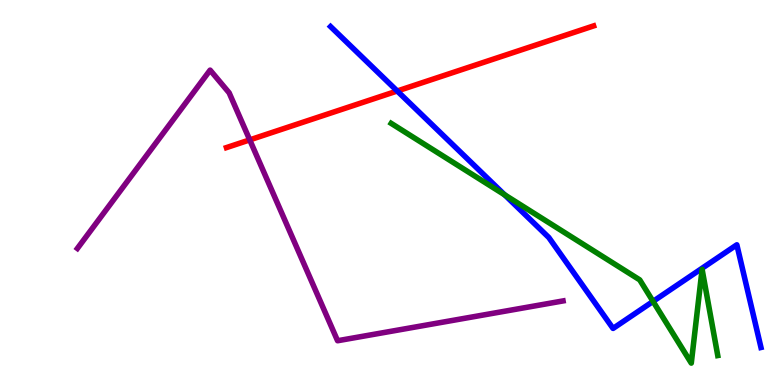[{'lines': ['blue', 'red'], 'intersections': [{'x': 5.13, 'y': 7.64}]}, {'lines': ['green', 'red'], 'intersections': []}, {'lines': ['purple', 'red'], 'intersections': [{'x': 3.22, 'y': 6.37}]}, {'lines': ['blue', 'green'], 'intersections': [{'x': 6.51, 'y': 4.94}, {'x': 8.43, 'y': 2.17}]}, {'lines': ['blue', 'purple'], 'intersections': []}, {'lines': ['green', 'purple'], 'intersections': []}]